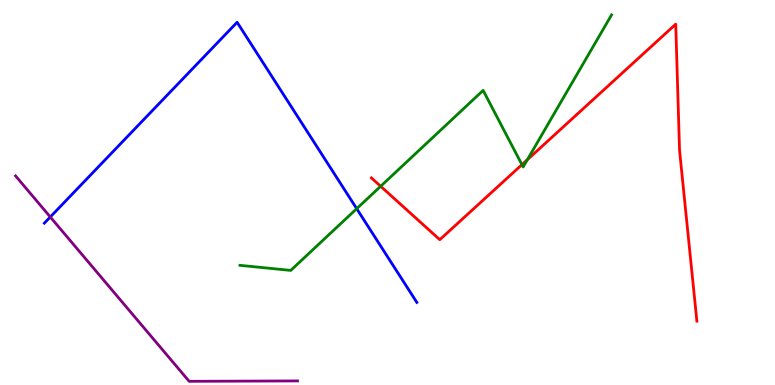[{'lines': ['blue', 'red'], 'intersections': []}, {'lines': ['green', 'red'], 'intersections': [{'x': 4.91, 'y': 5.16}, {'x': 6.73, 'y': 5.72}, {'x': 6.8, 'y': 5.85}]}, {'lines': ['purple', 'red'], 'intersections': []}, {'lines': ['blue', 'green'], 'intersections': [{'x': 4.6, 'y': 4.58}]}, {'lines': ['blue', 'purple'], 'intersections': [{'x': 0.649, 'y': 4.36}]}, {'lines': ['green', 'purple'], 'intersections': []}]